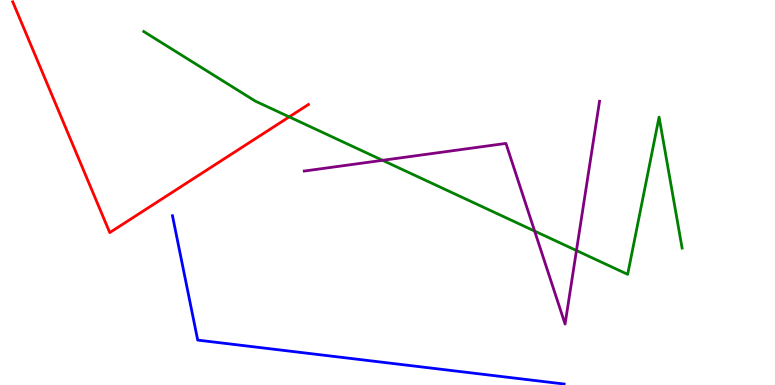[{'lines': ['blue', 'red'], 'intersections': []}, {'lines': ['green', 'red'], 'intersections': [{'x': 3.73, 'y': 6.96}]}, {'lines': ['purple', 'red'], 'intersections': []}, {'lines': ['blue', 'green'], 'intersections': []}, {'lines': ['blue', 'purple'], 'intersections': []}, {'lines': ['green', 'purple'], 'intersections': [{'x': 4.94, 'y': 5.84}, {'x': 6.9, 'y': 4.0}, {'x': 7.44, 'y': 3.49}]}]